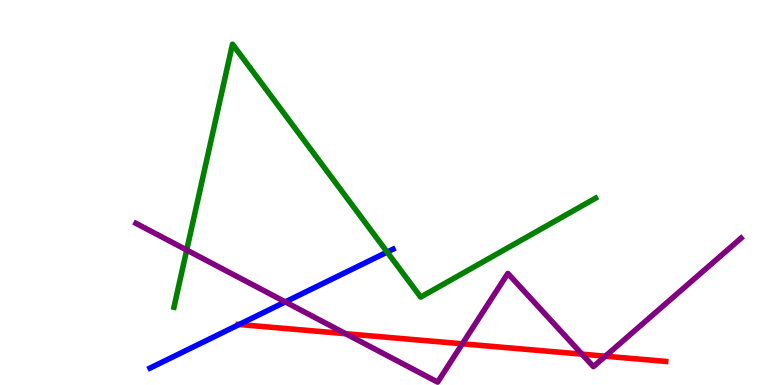[{'lines': ['blue', 'red'], 'intersections': [{'x': 3.09, 'y': 1.57}]}, {'lines': ['green', 'red'], 'intersections': []}, {'lines': ['purple', 'red'], 'intersections': [{'x': 4.46, 'y': 1.33}, {'x': 5.97, 'y': 1.07}, {'x': 7.51, 'y': 0.801}, {'x': 7.81, 'y': 0.748}]}, {'lines': ['blue', 'green'], 'intersections': [{'x': 5.0, 'y': 3.45}]}, {'lines': ['blue', 'purple'], 'intersections': [{'x': 3.68, 'y': 2.16}]}, {'lines': ['green', 'purple'], 'intersections': [{'x': 2.41, 'y': 3.51}]}]